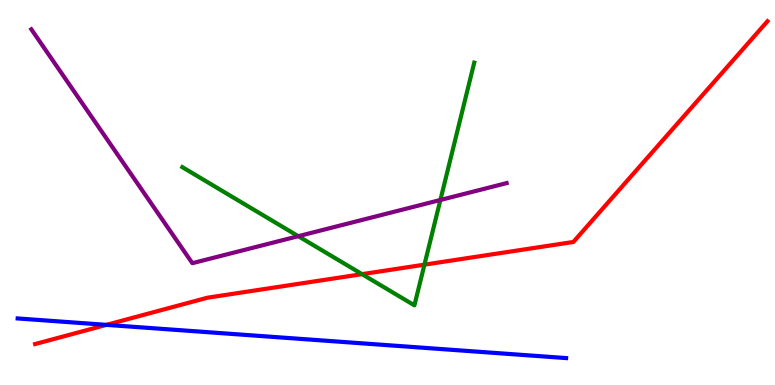[{'lines': ['blue', 'red'], 'intersections': [{'x': 1.37, 'y': 1.56}]}, {'lines': ['green', 'red'], 'intersections': [{'x': 4.67, 'y': 2.88}, {'x': 5.48, 'y': 3.13}]}, {'lines': ['purple', 'red'], 'intersections': []}, {'lines': ['blue', 'green'], 'intersections': []}, {'lines': ['blue', 'purple'], 'intersections': []}, {'lines': ['green', 'purple'], 'intersections': [{'x': 3.85, 'y': 3.87}, {'x': 5.68, 'y': 4.81}]}]